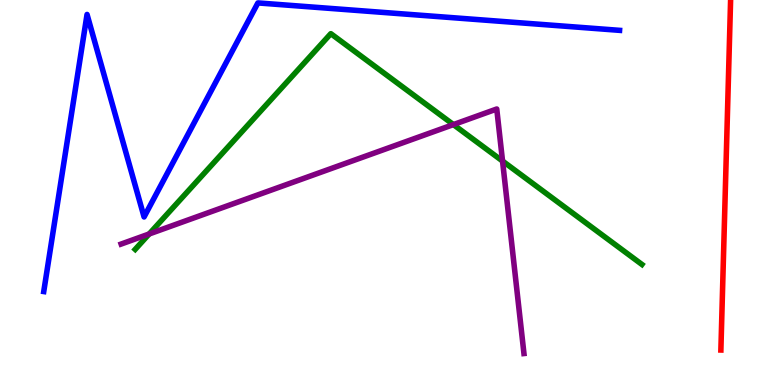[{'lines': ['blue', 'red'], 'intersections': []}, {'lines': ['green', 'red'], 'intersections': []}, {'lines': ['purple', 'red'], 'intersections': []}, {'lines': ['blue', 'green'], 'intersections': []}, {'lines': ['blue', 'purple'], 'intersections': []}, {'lines': ['green', 'purple'], 'intersections': [{'x': 1.92, 'y': 3.92}, {'x': 5.85, 'y': 6.76}, {'x': 6.48, 'y': 5.82}]}]